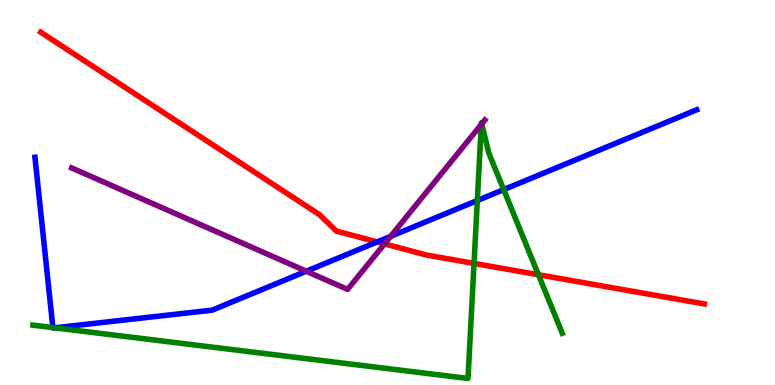[{'lines': ['blue', 'red'], 'intersections': [{'x': 4.87, 'y': 3.72}]}, {'lines': ['green', 'red'], 'intersections': [{'x': 6.12, 'y': 3.16}, {'x': 6.95, 'y': 2.86}]}, {'lines': ['purple', 'red'], 'intersections': [{'x': 4.96, 'y': 3.67}]}, {'lines': ['blue', 'green'], 'intersections': [{'x': 0.682, 'y': 1.49}, {'x': 0.707, 'y': 1.48}, {'x': 6.16, 'y': 4.79}, {'x': 6.5, 'y': 5.08}]}, {'lines': ['blue', 'purple'], 'intersections': [{'x': 3.95, 'y': 2.95}, {'x': 5.04, 'y': 3.86}]}, {'lines': ['green', 'purple'], 'intersections': [{'x': 6.21, 'y': 6.77}, {'x': 6.22, 'y': 6.78}]}]